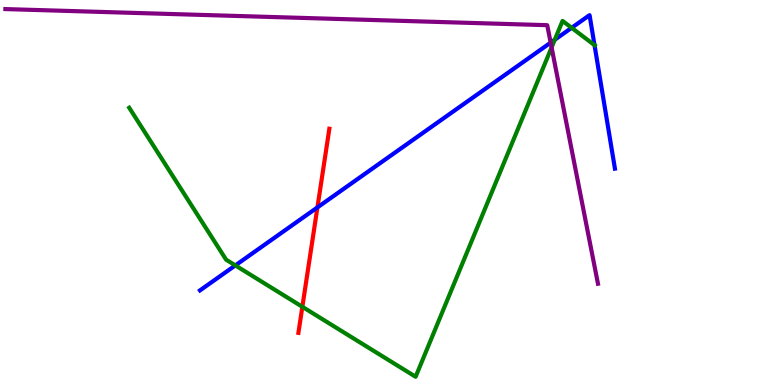[{'lines': ['blue', 'red'], 'intersections': [{'x': 4.1, 'y': 4.61}]}, {'lines': ['green', 'red'], 'intersections': [{'x': 3.9, 'y': 2.03}]}, {'lines': ['purple', 'red'], 'intersections': []}, {'lines': ['blue', 'green'], 'intersections': [{'x': 3.04, 'y': 3.11}, {'x': 7.16, 'y': 8.97}, {'x': 7.38, 'y': 9.28}, {'x': 7.67, 'y': 8.83}]}, {'lines': ['blue', 'purple'], 'intersections': [{'x': 7.11, 'y': 8.89}]}, {'lines': ['green', 'purple'], 'intersections': [{'x': 7.12, 'y': 8.77}]}]